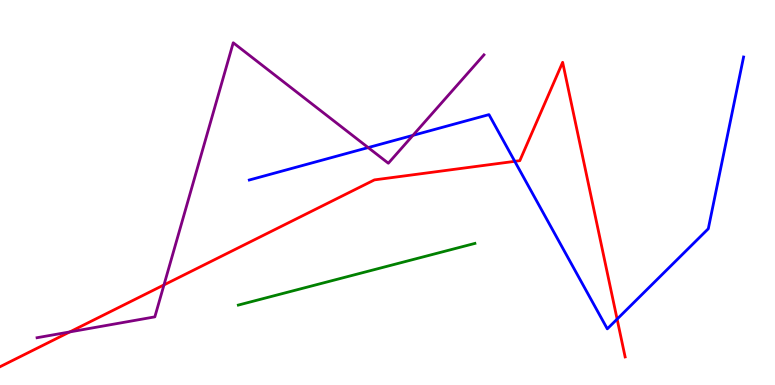[{'lines': ['blue', 'red'], 'intersections': [{'x': 6.64, 'y': 5.81}, {'x': 7.96, 'y': 1.71}]}, {'lines': ['green', 'red'], 'intersections': []}, {'lines': ['purple', 'red'], 'intersections': [{'x': 0.9, 'y': 1.38}, {'x': 2.12, 'y': 2.6}]}, {'lines': ['blue', 'green'], 'intersections': []}, {'lines': ['blue', 'purple'], 'intersections': [{'x': 4.75, 'y': 6.17}, {'x': 5.33, 'y': 6.48}]}, {'lines': ['green', 'purple'], 'intersections': []}]